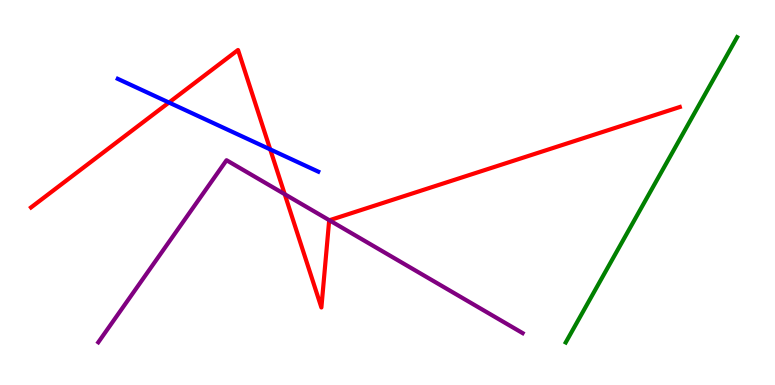[{'lines': ['blue', 'red'], 'intersections': [{'x': 2.18, 'y': 7.34}, {'x': 3.49, 'y': 6.12}]}, {'lines': ['green', 'red'], 'intersections': []}, {'lines': ['purple', 'red'], 'intersections': [{'x': 3.67, 'y': 4.96}, {'x': 4.25, 'y': 4.28}]}, {'lines': ['blue', 'green'], 'intersections': []}, {'lines': ['blue', 'purple'], 'intersections': []}, {'lines': ['green', 'purple'], 'intersections': []}]